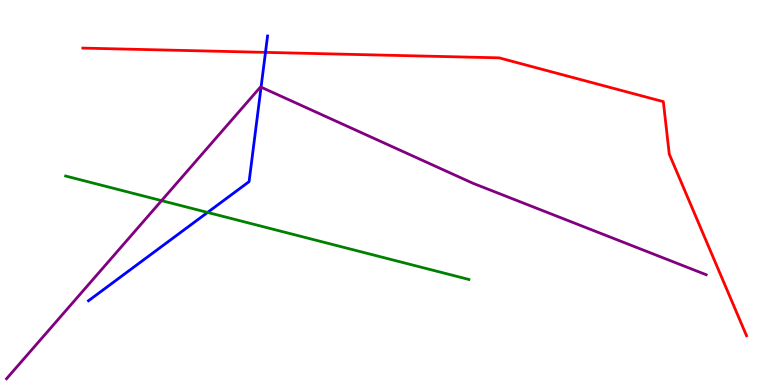[{'lines': ['blue', 'red'], 'intersections': [{'x': 3.43, 'y': 8.64}]}, {'lines': ['green', 'red'], 'intersections': []}, {'lines': ['purple', 'red'], 'intersections': []}, {'lines': ['blue', 'green'], 'intersections': [{'x': 2.68, 'y': 4.48}]}, {'lines': ['blue', 'purple'], 'intersections': [{'x': 3.37, 'y': 7.74}]}, {'lines': ['green', 'purple'], 'intersections': [{'x': 2.08, 'y': 4.79}]}]